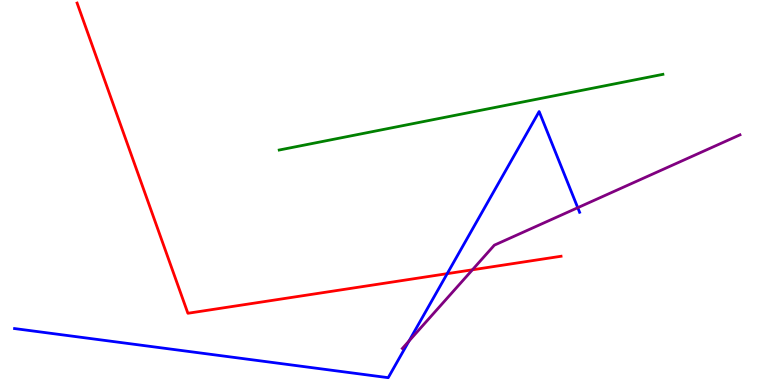[{'lines': ['blue', 'red'], 'intersections': [{'x': 5.77, 'y': 2.89}]}, {'lines': ['green', 'red'], 'intersections': []}, {'lines': ['purple', 'red'], 'intersections': [{'x': 6.1, 'y': 2.99}]}, {'lines': ['blue', 'green'], 'intersections': []}, {'lines': ['blue', 'purple'], 'intersections': [{'x': 5.28, 'y': 1.14}, {'x': 7.45, 'y': 4.61}]}, {'lines': ['green', 'purple'], 'intersections': []}]